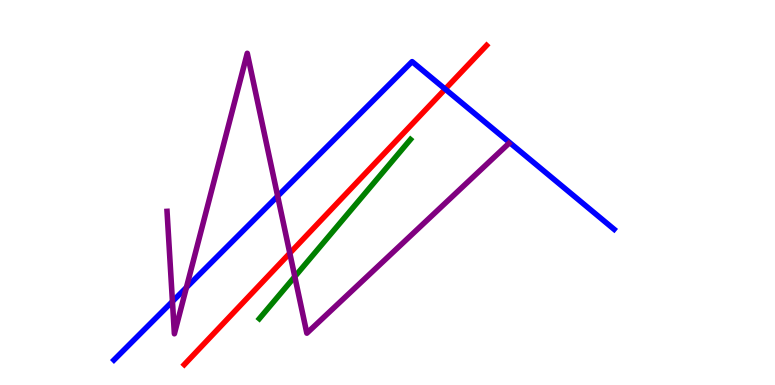[{'lines': ['blue', 'red'], 'intersections': [{'x': 5.74, 'y': 7.69}]}, {'lines': ['green', 'red'], 'intersections': []}, {'lines': ['purple', 'red'], 'intersections': [{'x': 3.74, 'y': 3.42}]}, {'lines': ['blue', 'green'], 'intersections': []}, {'lines': ['blue', 'purple'], 'intersections': [{'x': 2.23, 'y': 2.17}, {'x': 2.41, 'y': 2.53}, {'x': 3.58, 'y': 4.91}]}, {'lines': ['green', 'purple'], 'intersections': [{'x': 3.8, 'y': 2.81}]}]